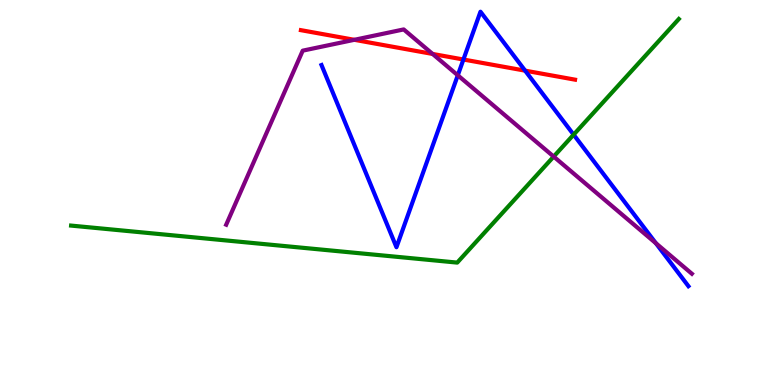[{'lines': ['blue', 'red'], 'intersections': [{'x': 5.98, 'y': 8.45}, {'x': 6.78, 'y': 8.16}]}, {'lines': ['green', 'red'], 'intersections': []}, {'lines': ['purple', 'red'], 'intersections': [{'x': 4.57, 'y': 8.97}, {'x': 5.58, 'y': 8.6}]}, {'lines': ['blue', 'green'], 'intersections': [{'x': 7.4, 'y': 6.5}]}, {'lines': ['blue', 'purple'], 'intersections': [{'x': 5.91, 'y': 8.04}, {'x': 8.46, 'y': 3.68}]}, {'lines': ['green', 'purple'], 'intersections': [{'x': 7.14, 'y': 5.93}]}]